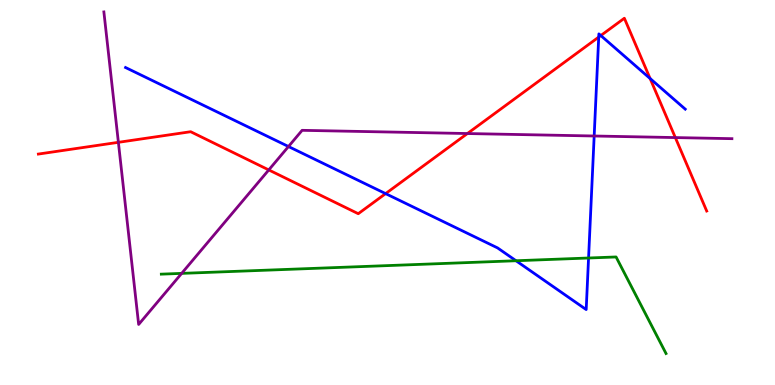[{'lines': ['blue', 'red'], 'intersections': [{'x': 4.98, 'y': 4.97}, {'x': 7.73, 'y': 9.04}, {'x': 7.75, 'y': 9.08}, {'x': 8.39, 'y': 7.96}]}, {'lines': ['green', 'red'], 'intersections': []}, {'lines': ['purple', 'red'], 'intersections': [{'x': 1.53, 'y': 6.3}, {'x': 3.47, 'y': 5.59}, {'x': 6.03, 'y': 6.53}, {'x': 8.71, 'y': 6.43}]}, {'lines': ['blue', 'green'], 'intersections': [{'x': 6.66, 'y': 3.23}, {'x': 7.59, 'y': 3.3}]}, {'lines': ['blue', 'purple'], 'intersections': [{'x': 3.72, 'y': 6.19}, {'x': 7.67, 'y': 6.47}]}, {'lines': ['green', 'purple'], 'intersections': [{'x': 2.34, 'y': 2.9}]}]